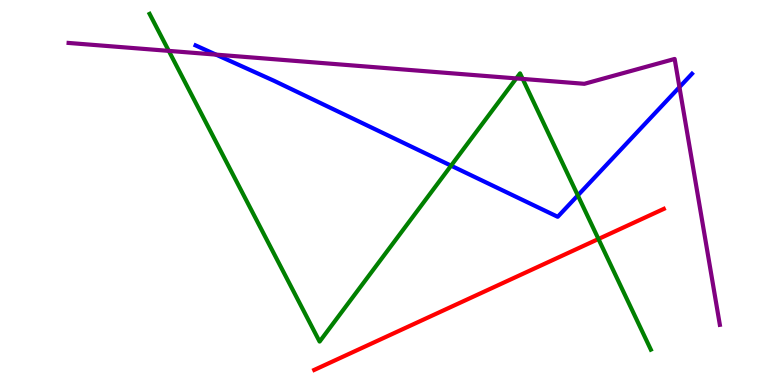[{'lines': ['blue', 'red'], 'intersections': []}, {'lines': ['green', 'red'], 'intersections': [{'x': 7.72, 'y': 3.79}]}, {'lines': ['purple', 'red'], 'intersections': []}, {'lines': ['blue', 'green'], 'intersections': [{'x': 5.82, 'y': 5.7}, {'x': 7.46, 'y': 4.92}]}, {'lines': ['blue', 'purple'], 'intersections': [{'x': 2.79, 'y': 8.58}, {'x': 8.77, 'y': 7.74}]}, {'lines': ['green', 'purple'], 'intersections': [{'x': 2.18, 'y': 8.68}, {'x': 6.66, 'y': 7.96}, {'x': 6.74, 'y': 7.95}]}]